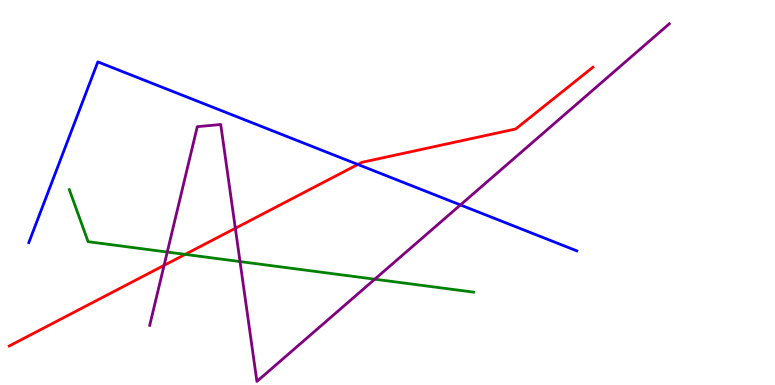[{'lines': ['blue', 'red'], 'intersections': [{'x': 4.62, 'y': 5.73}]}, {'lines': ['green', 'red'], 'intersections': [{'x': 2.39, 'y': 3.39}]}, {'lines': ['purple', 'red'], 'intersections': [{'x': 2.12, 'y': 3.11}, {'x': 3.04, 'y': 4.07}]}, {'lines': ['blue', 'green'], 'intersections': []}, {'lines': ['blue', 'purple'], 'intersections': [{'x': 5.94, 'y': 4.68}]}, {'lines': ['green', 'purple'], 'intersections': [{'x': 2.16, 'y': 3.45}, {'x': 3.1, 'y': 3.21}, {'x': 4.84, 'y': 2.75}]}]